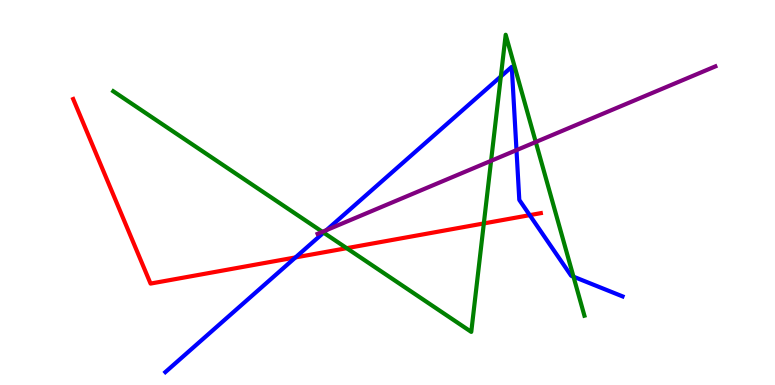[{'lines': ['blue', 'red'], 'intersections': [{'x': 3.81, 'y': 3.31}, {'x': 6.84, 'y': 4.41}]}, {'lines': ['green', 'red'], 'intersections': [{'x': 4.47, 'y': 3.55}, {'x': 6.24, 'y': 4.2}]}, {'lines': ['purple', 'red'], 'intersections': []}, {'lines': ['blue', 'green'], 'intersections': [{'x': 4.18, 'y': 3.96}, {'x': 6.46, 'y': 8.01}, {'x': 7.4, 'y': 2.81}]}, {'lines': ['blue', 'purple'], 'intersections': [{'x': 4.21, 'y': 4.02}, {'x': 6.66, 'y': 6.1}]}, {'lines': ['green', 'purple'], 'intersections': [{'x': 4.16, 'y': 3.98}, {'x': 6.34, 'y': 5.82}, {'x': 6.91, 'y': 6.31}]}]